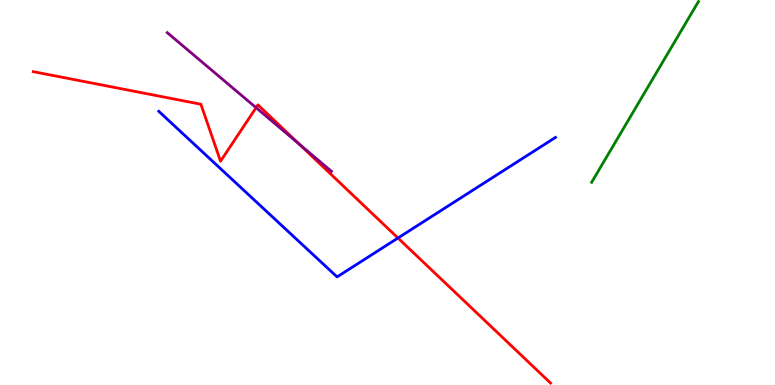[{'lines': ['blue', 'red'], 'intersections': [{'x': 5.14, 'y': 3.82}]}, {'lines': ['green', 'red'], 'intersections': []}, {'lines': ['purple', 'red'], 'intersections': [{'x': 3.3, 'y': 7.2}, {'x': 3.86, 'y': 6.26}]}, {'lines': ['blue', 'green'], 'intersections': []}, {'lines': ['blue', 'purple'], 'intersections': []}, {'lines': ['green', 'purple'], 'intersections': []}]